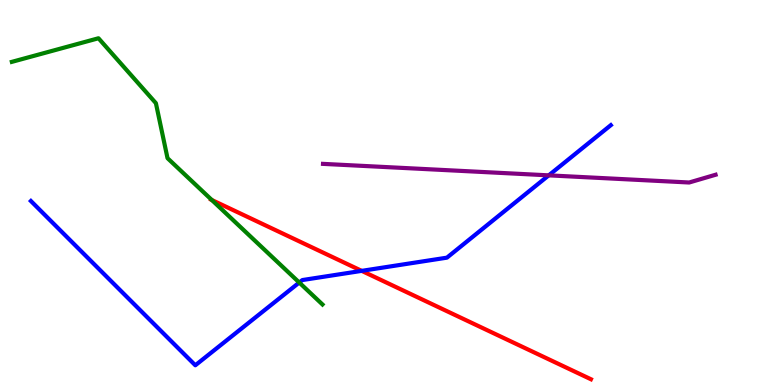[{'lines': ['blue', 'red'], 'intersections': [{'x': 4.67, 'y': 2.96}]}, {'lines': ['green', 'red'], 'intersections': [{'x': 2.73, 'y': 4.8}]}, {'lines': ['purple', 'red'], 'intersections': []}, {'lines': ['blue', 'green'], 'intersections': [{'x': 3.86, 'y': 2.66}]}, {'lines': ['blue', 'purple'], 'intersections': [{'x': 7.08, 'y': 5.45}]}, {'lines': ['green', 'purple'], 'intersections': []}]